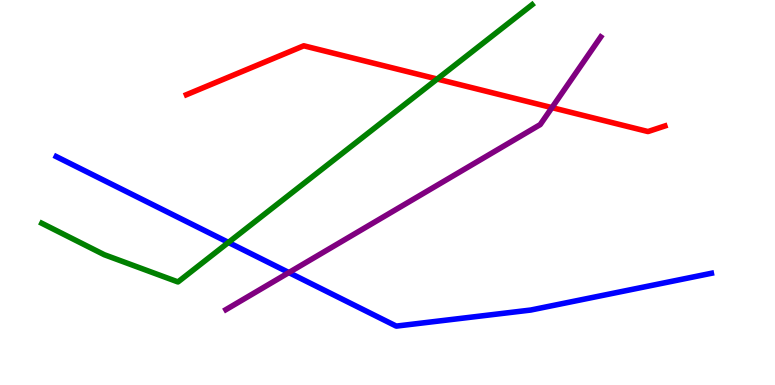[{'lines': ['blue', 'red'], 'intersections': []}, {'lines': ['green', 'red'], 'intersections': [{'x': 5.64, 'y': 7.95}]}, {'lines': ['purple', 'red'], 'intersections': [{'x': 7.12, 'y': 7.2}]}, {'lines': ['blue', 'green'], 'intersections': [{'x': 2.95, 'y': 3.7}]}, {'lines': ['blue', 'purple'], 'intersections': [{'x': 3.73, 'y': 2.92}]}, {'lines': ['green', 'purple'], 'intersections': []}]